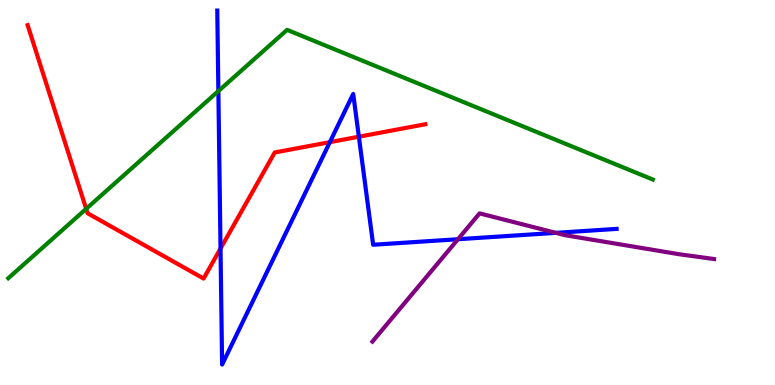[{'lines': ['blue', 'red'], 'intersections': [{'x': 2.85, 'y': 3.54}, {'x': 4.26, 'y': 6.31}, {'x': 4.63, 'y': 6.45}]}, {'lines': ['green', 'red'], 'intersections': [{'x': 1.11, 'y': 4.58}]}, {'lines': ['purple', 'red'], 'intersections': []}, {'lines': ['blue', 'green'], 'intersections': [{'x': 2.82, 'y': 7.63}]}, {'lines': ['blue', 'purple'], 'intersections': [{'x': 5.91, 'y': 3.79}, {'x': 7.17, 'y': 3.95}]}, {'lines': ['green', 'purple'], 'intersections': []}]